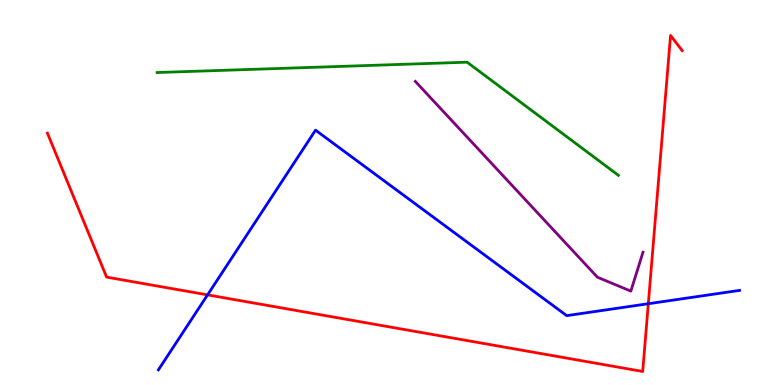[{'lines': ['blue', 'red'], 'intersections': [{'x': 2.68, 'y': 2.34}, {'x': 8.37, 'y': 2.11}]}, {'lines': ['green', 'red'], 'intersections': []}, {'lines': ['purple', 'red'], 'intersections': []}, {'lines': ['blue', 'green'], 'intersections': []}, {'lines': ['blue', 'purple'], 'intersections': []}, {'lines': ['green', 'purple'], 'intersections': []}]